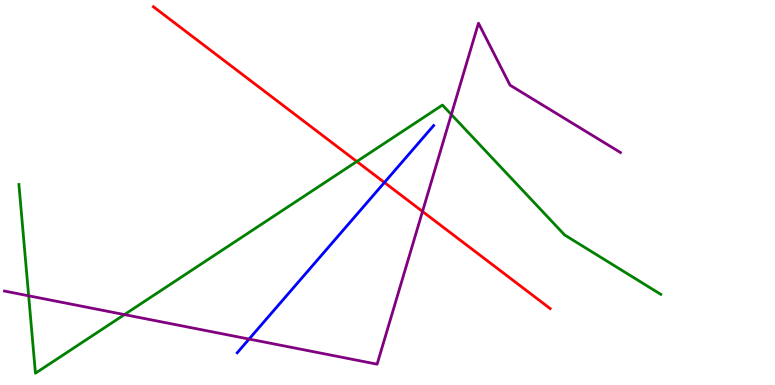[{'lines': ['blue', 'red'], 'intersections': [{'x': 4.96, 'y': 5.26}]}, {'lines': ['green', 'red'], 'intersections': [{'x': 4.6, 'y': 5.81}]}, {'lines': ['purple', 'red'], 'intersections': [{'x': 5.45, 'y': 4.51}]}, {'lines': ['blue', 'green'], 'intersections': []}, {'lines': ['blue', 'purple'], 'intersections': [{'x': 3.21, 'y': 1.19}]}, {'lines': ['green', 'purple'], 'intersections': [{'x': 0.37, 'y': 2.32}, {'x': 1.61, 'y': 1.83}, {'x': 5.82, 'y': 7.03}]}]